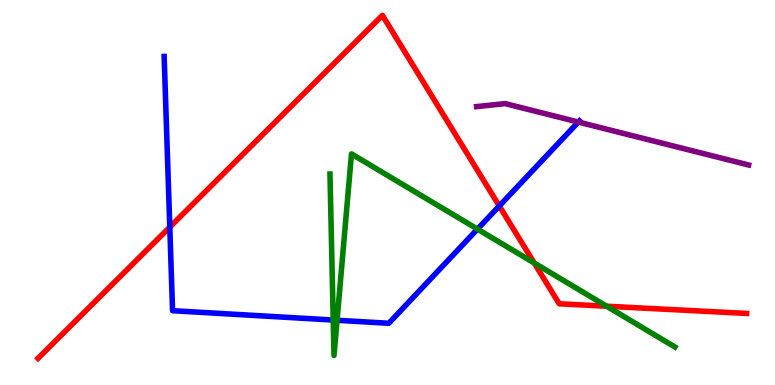[{'lines': ['blue', 'red'], 'intersections': [{'x': 2.19, 'y': 4.1}, {'x': 6.44, 'y': 4.65}]}, {'lines': ['green', 'red'], 'intersections': [{'x': 6.89, 'y': 3.17}, {'x': 7.83, 'y': 2.05}]}, {'lines': ['purple', 'red'], 'intersections': []}, {'lines': ['blue', 'green'], 'intersections': [{'x': 4.3, 'y': 1.69}, {'x': 4.35, 'y': 1.68}, {'x': 6.16, 'y': 4.05}]}, {'lines': ['blue', 'purple'], 'intersections': [{'x': 7.46, 'y': 6.83}]}, {'lines': ['green', 'purple'], 'intersections': []}]